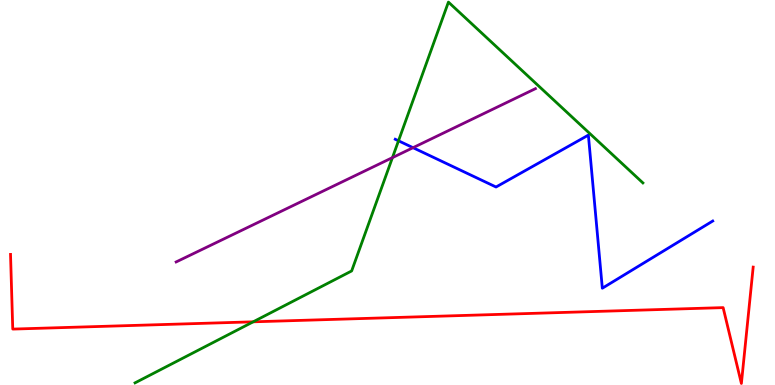[{'lines': ['blue', 'red'], 'intersections': []}, {'lines': ['green', 'red'], 'intersections': [{'x': 3.27, 'y': 1.64}]}, {'lines': ['purple', 'red'], 'intersections': []}, {'lines': ['blue', 'green'], 'intersections': [{'x': 5.14, 'y': 6.34}]}, {'lines': ['blue', 'purple'], 'intersections': [{'x': 5.33, 'y': 6.16}]}, {'lines': ['green', 'purple'], 'intersections': [{'x': 5.06, 'y': 5.91}]}]